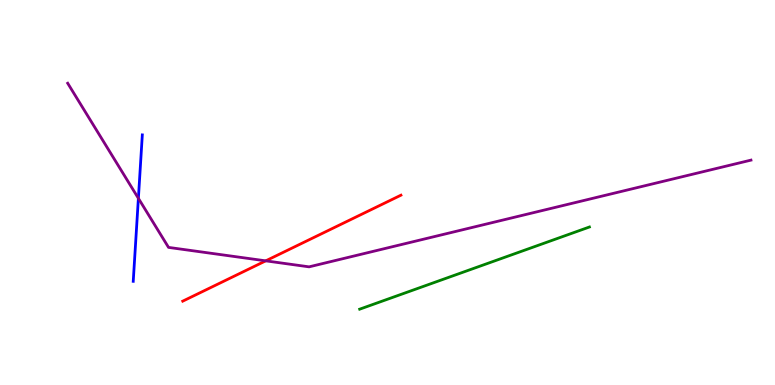[{'lines': ['blue', 'red'], 'intersections': []}, {'lines': ['green', 'red'], 'intersections': []}, {'lines': ['purple', 'red'], 'intersections': [{'x': 3.43, 'y': 3.22}]}, {'lines': ['blue', 'green'], 'intersections': []}, {'lines': ['blue', 'purple'], 'intersections': [{'x': 1.79, 'y': 4.85}]}, {'lines': ['green', 'purple'], 'intersections': []}]